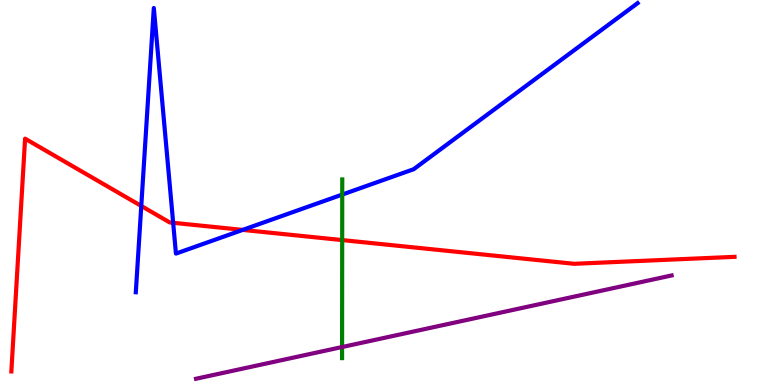[{'lines': ['blue', 'red'], 'intersections': [{'x': 1.82, 'y': 4.65}, {'x': 2.23, 'y': 4.21}, {'x': 3.13, 'y': 4.03}]}, {'lines': ['green', 'red'], 'intersections': [{'x': 4.42, 'y': 3.76}]}, {'lines': ['purple', 'red'], 'intersections': []}, {'lines': ['blue', 'green'], 'intersections': [{'x': 4.42, 'y': 4.95}]}, {'lines': ['blue', 'purple'], 'intersections': []}, {'lines': ['green', 'purple'], 'intersections': [{'x': 4.41, 'y': 0.986}]}]